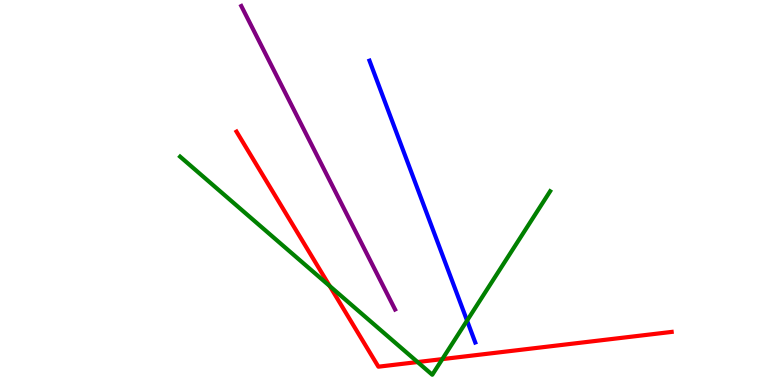[{'lines': ['blue', 'red'], 'intersections': []}, {'lines': ['green', 'red'], 'intersections': [{'x': 4.25, 'y': 2.57}, {'x': 5.39, 'y': 0.596}, {'x': 5.71, 'y': 0.672}]}, {'lines': ['purple', 'red'], 'intersections': []}, {'lines': ['blue', 'green'], 'intersections': [{'x': 6.03, 'y': 1.67}]}, {'lines': ['blue', 'purple'], 'intersections': []}, {'lines': ['green', 'purple'], 'intersections': []}]